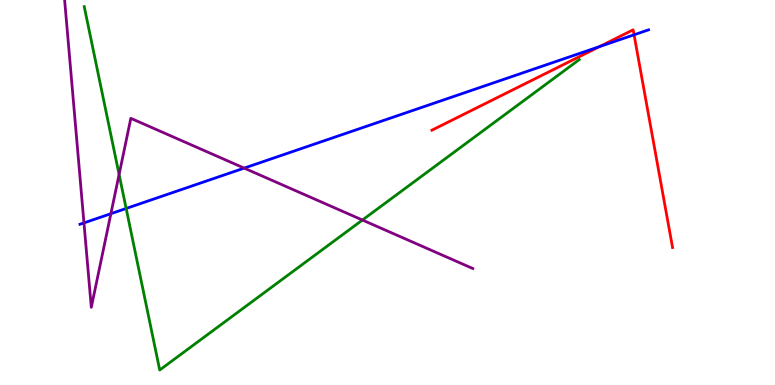[{'lines': ['blue', 'red'], 'intersections': [{'x': 7.74, 'y': 8.79}, {'x': 8.18, 'y': 9.1}]}, {'lines': ['green', 'red'], 'intersections': []}, {'lines': ['purple', 'red'], 'intersections': []}, {'lines': ['blue', 'green'], 'intersections': [{'x': 1.63, 'y': 4.59}]}, {'lines': ['blue', 'purple'], 'intersections': [{'x': 1.08, 'y': 4.21}, {'x': 1.43, 'y': 4.45}, {'x': 3.15, 'y': 5.63}]}, {'lines': ['green', 'purple'], 'intersections': [{'x': 1.54, 'y': 5.47}, {'x': 4.68, 'y': 4.28}]}]